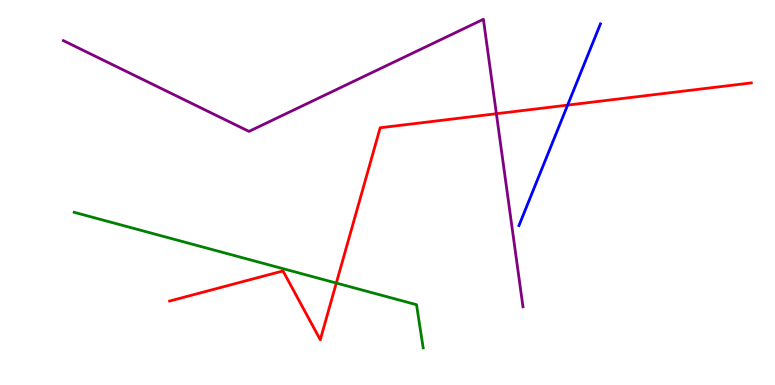[{'lines': ['blue', 'red'], 'intersections': [{'x': 7.32, 'y': 7.27}]}, {'lines': ['green', 'red'], 'intersections': [{'x': 4.34, 'y': 2.65}]}, {'lines': ['purple', 'red'], 'intersections': [{'x': 6.41, 'y': 7.05}]}, {'lines': ['blue', 'green'], 'intersections': []}, {'lines': ['blue', 'purple'], 'intersections': []}, {'lines': ['green', 'purple'], 'intersections': []}]